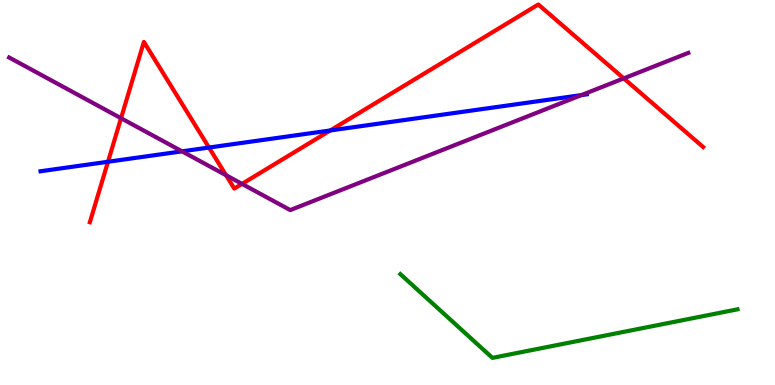[{'lines': ['blue', 'red'], 'intersections': [{'x': 1.39, 'y': 5.8}, {'x': 2.7, 'y': 6.17}, {'x': 4.26, 'y': 6.61}]}, {'lines': ['green', 'red'], 'intersections': []}, {'lines': ['purple', 'red'], 'intersections': [{'x': 1.56, 'y': 6.93}, {'x': 2.92, 'y': 5.45}, {'x': 3.12, 'y': 5.22}, {'x': 8.05, 'y': 7.96}]}, {'lines': ['blue', 'green'], 'intersections': []}, {'lines': ['blue', 'purple'], 'intersections': [{'x': 2.35, 'y': 6.07}, {'x': 7.5, 'y': 7.53}]}, {'lines': ['green', 'purple'], 'intersections': []}]